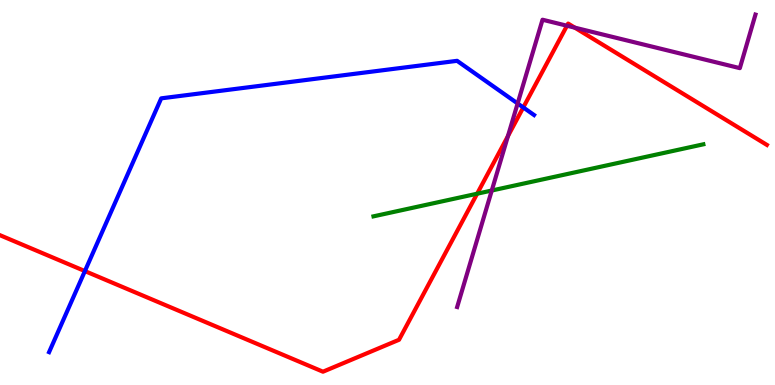[{'lines': ['blue', 'red'], 'intersections': [{'x': 1.1, 'y': 2.96}, {'x': 6.75, 'y': 7.21}]}, {'lines': ['green', 'red'], 'intersections': [{'x': 6.16, 'y': 4.97}]}, {'lines': ['purple', 'red'], 'intersections': [{'x': 6.55, 'y': 6.46}, {'x': 7.32, 'y': 9.33}, {'x': 7.42, 'y': 9.28}]}, {'lines': ['blue', 'green'], 'intersections': []}, {'lines': ['blue', 'purple'], 'intersections': [{'x': 6.68, 'y': 7.31}]}, {'lines': ['green', 'purple'], 'intersections': [{'x': 6.35, 'y': 5.05}]}]